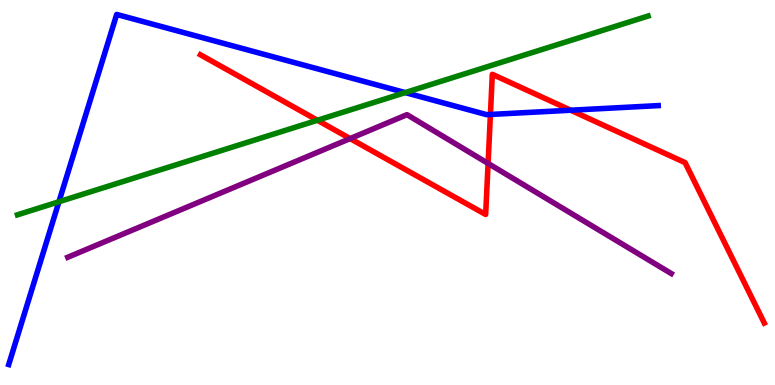[{'lines': ['blue', 'red'], 'intersections': [{'x': 6.33, 'y': 7.03}, {'x': 7.36, 'y': 7.14}]}, {'lines': ['green', 'red'], 'intersections': [{'x': 4.1, 'y': 6.88}]}, {'lines': ['purple', 'red'], 'intersections': [{'x': 4.52, 'y': 6.4}, {'x': 6.3, 'y': 5.76}]}, {'lines': ['blue', 'green'], 'intersections': [{'x': 0.76, 'y': 4.76}, {'x': 5.23, 'y': 7.59}]}, {'lines': ['blue', 'purple'], 'intersections': []}, {'lines': ['green', 'purple'], 'intersections': []}]